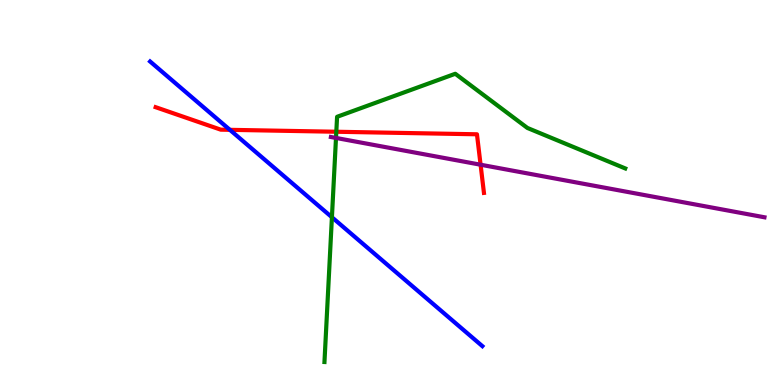[{'lines': ['blue', 'red'], 'intersections': [{'x': 2.97, 'y': 6.63}]}, {'lines': ['green', 'red'], 'intersections': [{'x': 4.34, 'y': 6.58}]}, {'lines': ['purple', 'red'], 'intersections': [{'x': 6.2, 'y': 5.72}]}, {'lines': ['blue', 'green'], 'intersections': [{'x': 4.28, 'y': 4.36}]}, {'lines': ['blue', 'purple'], 'intersections': []}, {'lines': ['green', 'purple'], 'intersections': [{'x': 4.34, 'y': 6.42}]}]